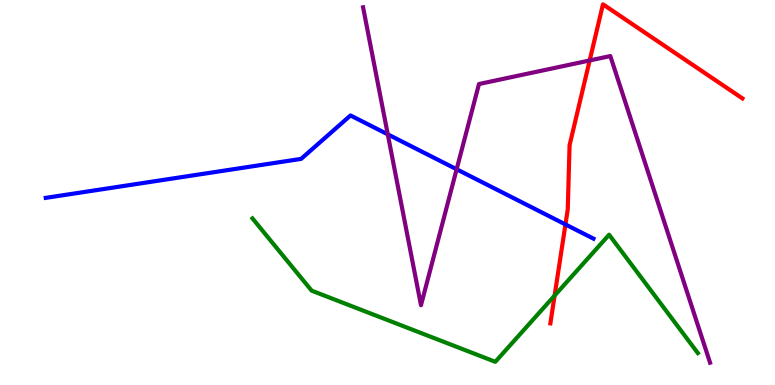[{'lines': ['blue', 'red'], 'intersections': [{'x': 7.3, 'y': 4.17}]}, {'lines': ['green', 'red'], 'intersections': [{'x': 7.16, 'y': 2.32}]}, {'lines': ['purple', 'red'], 'intersections': [{'x': 7.61, 'y': 8.43}]}, {'lines': ['blue', 'green'], 'intersections': []}, {'lines': ['blue', 'purple'], 'intersections': [{'x': 5.0, 'y': 6.51}, {'x': 5.89, 'y': 5.6}]}, {'lines': ['green', 'purple'], 'intersections': []}]